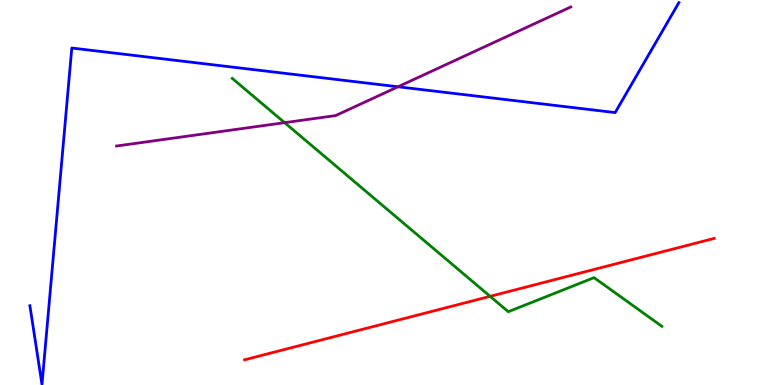[{'lines': ['blue', 'red'], 'intersections': []}, {'lines': ['green', 'red'], 'intersections': [{'x': 6.32, 'y': 2.3}]}, {'lines': ['purple', 'red'], 'intersections': []}, {'lines': ['blue', 'green'], 'intersections': []}, {'lines': ['blue', 'purple'], 'intersections': [{'x': 5.14, 'y': 7.75}]}, {'lines': ['green', 'purple'], 'intersections': [{'x': 3.67, 'y': 6.81}]}]